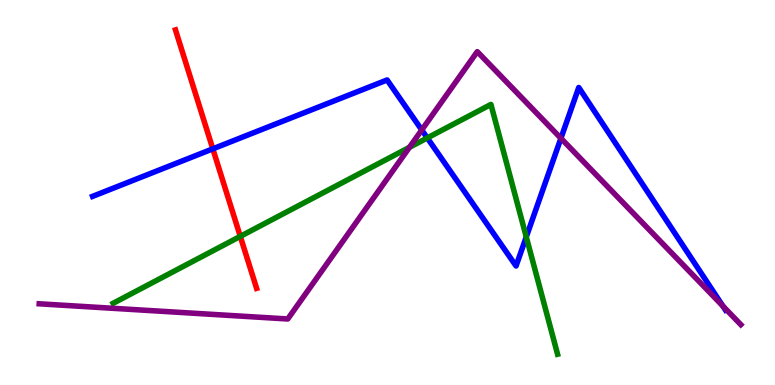[{'lines': ['blue', 'red'], 'intersections': [{'x': 2.75, 'y': 6.13}]}, {'lines': ['green', 'red'], 'intersections': [{'x': 3.1, 'y': 3.86}]}, {'lines': ['purple', 'red'], 'intersections': []}, {'lines': ['blue', 'green'], 'intersections': [{'x': 5.51, 'y': 6.42}, {'x': 6.79, 'y': 3.85}]}, {'lines': ['blue', 'purple'], 'intersections': [{'x': 5.44, 'y': 6.62}, {'x': 7.24, 'y': 6.41}, {'x': 9.33, 'y': 2.05}]}, {'lines': ['green', 'purple'], 'intersections': [{'x': 5.28, 'y': 6.17}]}]